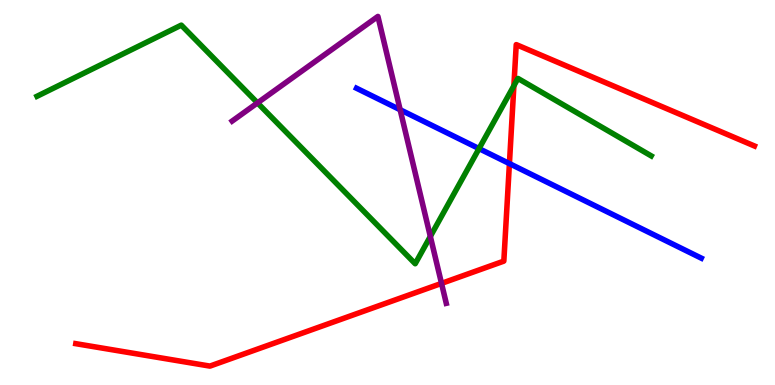[{'lines': ['blue', 'red'], 'intersections': [{'x': 6.57, 'y': 5.75}]}, {'lines': ['green', 'red'], 'intersections': [{'x': 6.63, 'y': 7.77}]}, {'lines': ['purple', 'red'], 'intersections': [{'x': 5.7, 'y': 2.64}]}, {'lines': ['blue', 'green'], 'intersections': [{'x': 6.18, 'y': 6.14}]}, {'lines': ['blue', 'purple'], 'intersections': [{'x': 5.16, 'y': 7.15}]}, {'lines': ['green', 'purple'], 'intersections': [{'x': 3.32, 'y': 7.33}, {'x': 5.55, 'y': 3.86}]}]